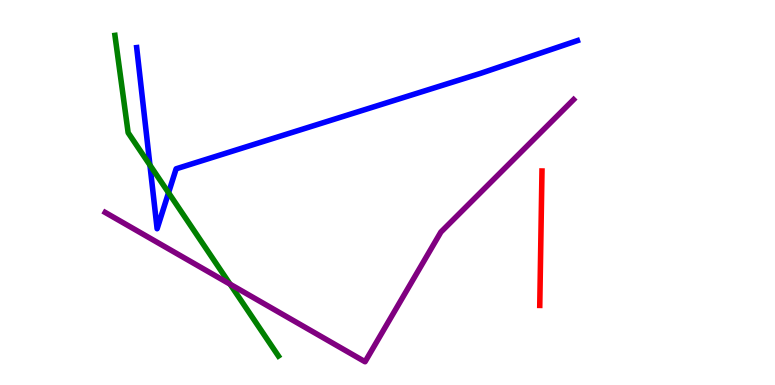[{'lines': ['blue', 'red'], 'intersections': []}, {'lines': ['green', 'red'], 'intersections': []}, {'lines': ['purple', 'red'], 'intersections': []}, {'lines': ['blue', 'green'], 'intersections': [{'x': 1.93, 'y': 5.71}, {'x': 2.17, 'y': 4.99}]}, {'lines': ['blue', 'purple'], 'intersections': []}, {'lines': ['green', 'purple'], 'intersections': [{'x': 2.97, 'y': 2.62}]}]